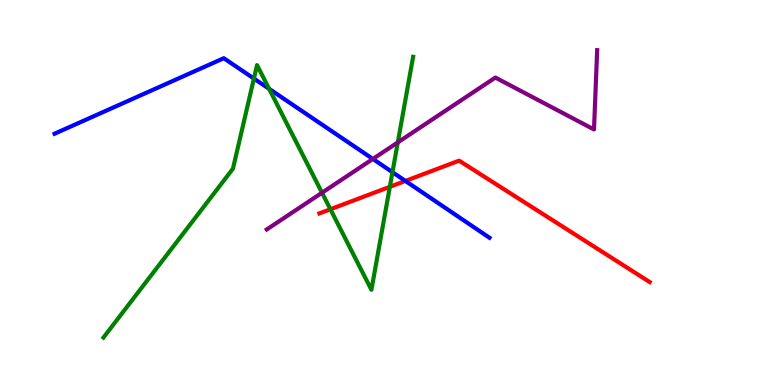[{'lines': ['blue', 'red'], 'intersections': [{'x': 5.23, 'y': 5.3}]}, {'lines': ['green', 'red'], 'intersections': [{'x': 4.26, 'y': 4.56}, {'x': 5.03, 'y': 5.15}]}, {'lines': ['purple', 'red'], 'intersections': []}, {'lines': ['blue', 'green'], 'intersections': [{'x': 3.28, 'y': 7.96}, {'x': 3.47, 'y': 7.69}, {'x': 5.06, 'y': 5.53}]}, {'lines': ['blue', 'purple'], 'intersections': [{'x': 4.81, 'y': 5.87}]}, {'lines': ['green', 'purple'], 'intersections': [{'x': 4.15, 'y': 4.99}, {'x': 5.13, 'y': 6.3}]}]